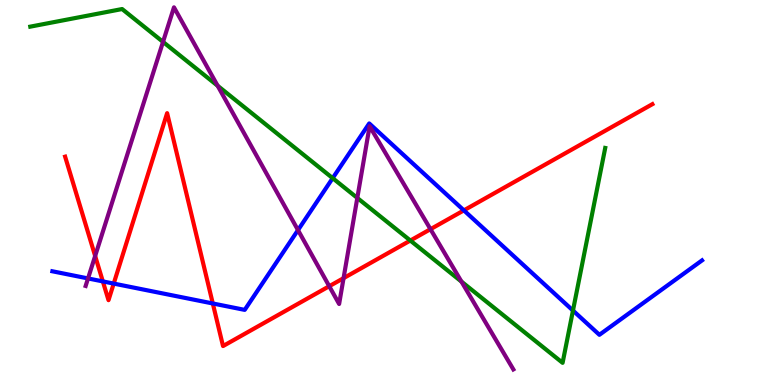[{'lines': ['blue', 'red'], 'intersections': [{'x': 1.33, 'y': 2.69}, {'x': 1.47, 'y': 2.63}, {'x': 2.75, 'y': 2.12}, {'x': 5.99, 'y': 4.54}]}, {'lines': ['green', 'red'], 'intersections': [{'x': 5.29, 'y': 3.75}]}, {'lines': ['purple', 'red'], 'intersections': [{'x': 1.23, 'y': 3.35}, {'x': 4.25, 'y': 2.57}, {'x': 4.43, 'y': 2.78}, {'x': 5.55, 'y': 4.05}]}, {'lines': ['blue', 'green'], 'intersections': [{'x': 4.29, 'y': 5.37}, {'x': 7.39, 'y': 1.93}]}, {'lines': ['blue', 'purple'], 'intersections': [{'x': 1.14, 'y': 2.77}, {'x': 3.85, 'y': 4.02}]}, {'lines': ['green', 'purple'], 'intersections': [{'x': 2.1, 'y': 8.91}, {'x': 2.81, 'y': 7.77}, {'x': 4.61, 'y': 4.86}, {'x': 5.95, 'y': 2.69}]}]